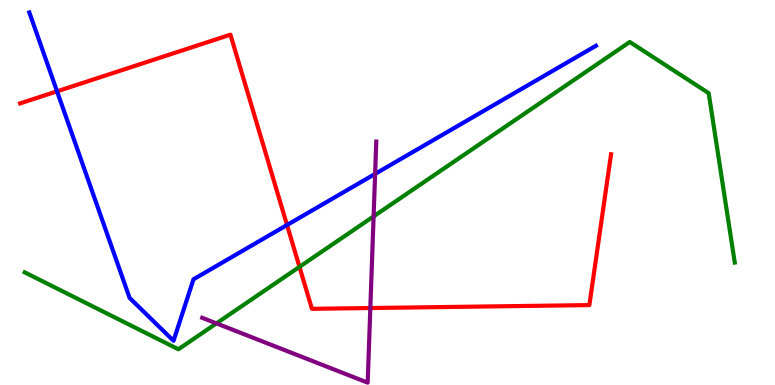[{'lines': ['blue', 'red'], 'intersections': [{'x': 0.736, 'y': 7.63}, {'x': 3.7, 'y': 4.16}]}, {'lines': ['green', 'red'], 'intersections': [{'x': 3.86, 'y': 3.07}]}, {'lines': ['purple', 'red'], 'intersections': [{'x': 4.78, 'y': 2.0}]}, {'lines': ['blue', 'green'], 'intersections': []}, {'lines': ['blue', 'purple'], 'intersections': [{'x': 4.84, 'y': 5.48}]}, {'lines': ['green', 'purple'], 'intersections': [{'x': 2.79, 'y': 1.6}, {'x': 4.82, 'y': 4.38}]}]